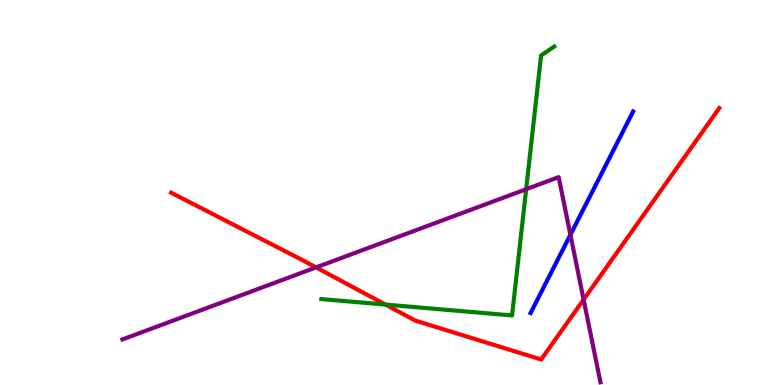[{'lines': ['blue', 'red'], 'intersections': []}, {'lines': ['green', 'red'], 'intersections': [{'x': 4.97, 'y': 2.09}]}, {'lines': ['purple', 'red'], 'intersections': [{'x': 4.08, 'y': 3.05}, {'x': 7.53, 'y': 2.22}]}, {'lines': ['blue', 'green'], 'intersections': []}, {'lines': ['blue', 'purple'], 'intersections': [{'x': 7.36, 'y': 3.9}]}, {'lines': ['green', 'purple'], 'intersections': [{'x': 6.79, 'y': 5.09}]}]